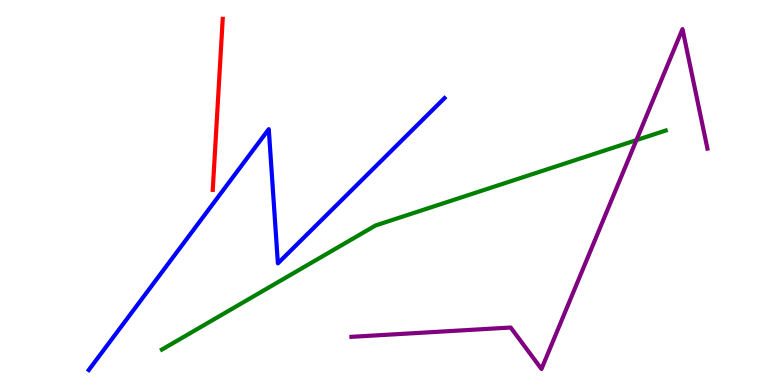[{'lines': ['blue', 'red'], 'intersections': []}, {'lines': ['green', 'red'], 'intersections': []}, {'lines': ['purple', 'red'], 'intersections': []}, {'lines': ['blue', 'green'], 'intersections': []}, {'lines': ['blue', 'purple'], 'intersections': []}, {'lines': ['green', 'purple'], 'intersections': [{'x': 8.21, 'y': 6.36}]}]